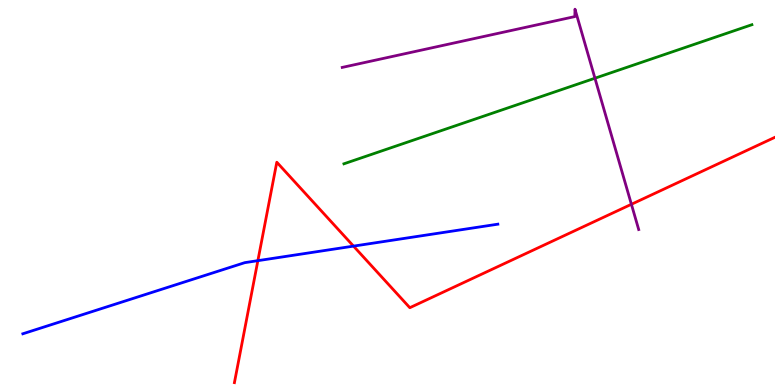[{'lines': ['blue', 'red'], 'intersections': [{'x': 3.33, 'y': 3.23}, {'x': 4.56, 'y': 3.61}]}, {'lines': ['green', 'red'], 'intersections': []}, {'lines': ['purple', 'red'], 'intersections': [{'x': 8.15, 'y': 4.69}]}, {'lines': ['blue', 'green'], 'intersections': []}, {'lines': ['blue', 'purple'], 'intersections': []}, {'lines': ['green', 'purple'], 'intersections': [{'x': 7.68, 'y': 7.97}]}]